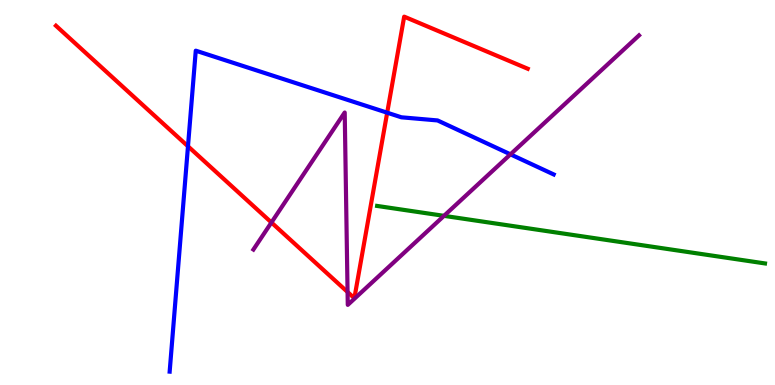[{'lines': ['blue', 'red'], 'intersections': [{'x': 2.43, 'y': 6.2}, {'x': 5.0, 'y': 7.07}]}, {'lines': ['green', 'red'], 'intersections': []}, {'lines': ['purple', 'red'], 'intersections': [{'x': 3.5, 'y': 4.22}, {'x': 4.48, 'y': 2.42}]}, {'lines': ['blue', 'green'], 'intersections': []}, {'lines': ['blue', 'purple'], 'intersections': [{'x': 6.59, 'y': 5.99}]}, {'lines': ['green', 'purple'], 'intersections': [{'x': 5.73, 'y': 4.39}]}]